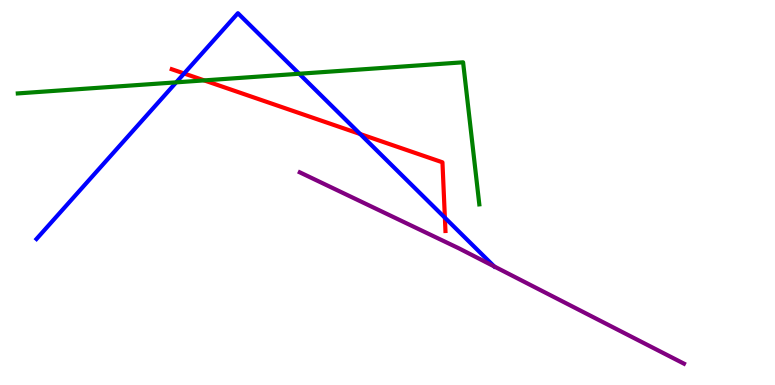[{'lines': ['blue', 'red'], 'intersections': [{'x': 2.38, 'y': 8.09}, {'x': 4.65, 'y': 6.52}, {'x': 5.74, 'y': 4.35}]}, {'lines': ['green', 'red'], 'intersections': [{'x': 2.63, 'y': 7.91}]}, {'lines': ['purple', 'red'], 'intersections': []}, {'lines': ['blue', 'green'], 'intersections': [{'x': 2.27, 'y': 7.86}, {'x': 3.86, 'y': 8.08}]}, {'lines': ['blue', 'purple'], 'intersections': []}, {'lines': ['green', 'purple'], 'intersections': []}]